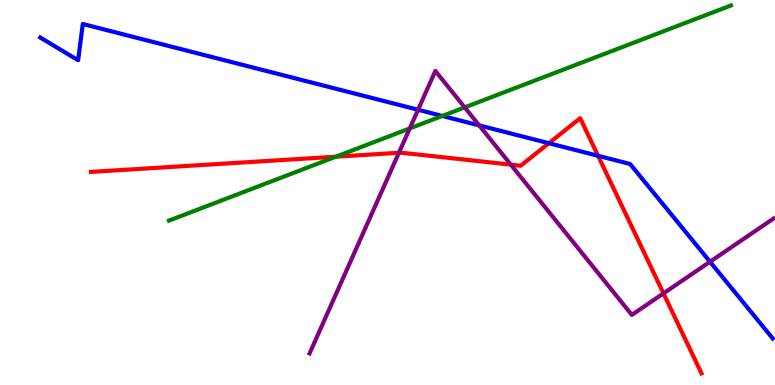[{'lines': ['blue', 'red'], 'intersections': [{'x': 7.08, 'y': 6.28}, {'x': 7.72, 'y': 5.95}]}, {'lines': ['green', 'red'], 'intersections': [{'x': 4.33, 'y': 5.93}]}, {'lines': ['purple', 'red'], 'intersections': [{'x': 5.15, 'y': 6.03}, {'x': 6.59, 'y': 5.72}, {'x': 8.56, 'y': 2.38}]}, {'lines': ['blue', 'green'], 'intersections': [{'x': 5.71, 'y': 6.99}]}, {'lines': ['blue', 'purple'], 'intersections': [{'x': 5.39, 'y': 7.15}, {'x': 6.18, 'y': 6.74}, {'x': 9.16, 'y': 3.2}]}, {'lines': ['green', 'purple'], 'intersections': [{'x': 5.29, 'y': 6.66}, {'x': 6.0, 'y': 7.21}]}]